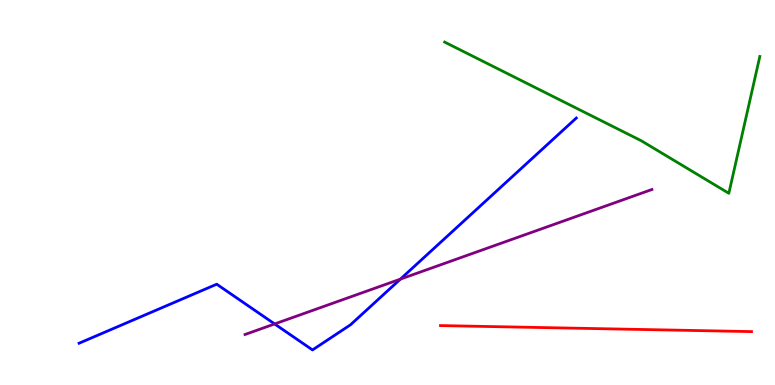[{'lines': ['blue', 'red'], 'intersections': []}, {'lines': ['green', 'red'], 'intersections': []}, {'lines': ['purple', 'red'], 'intersections': []}, {'lines': ['blue', 'green'], 'intersections': []}, {'lines': ['blue', 'purple'], 'intersections': [{'x': 3.54, 'y': 1.59}, {'x': 5.17, 'y': 2.75}]}, {'lines': ['green', 'purple'], 'intersections': []}]